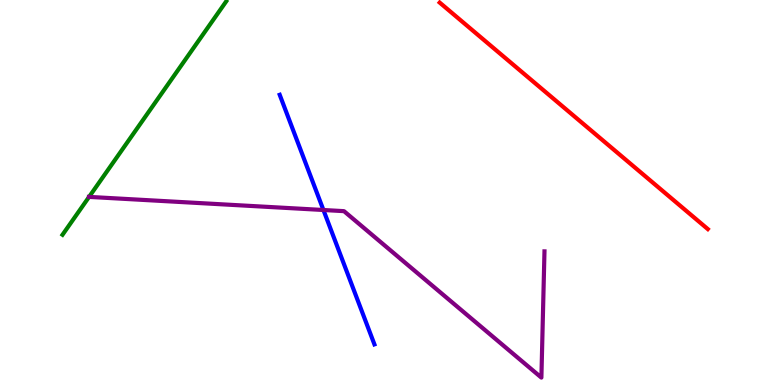[{'lines': ['blue', 'red'], 'intersections': []}, {'lines': ['green', 'red'], 'intersections': []}, {'lines': ['purple', 'red'], 'intersections': []}, {'lines': ['blue', 'green'], 'intersections': []}, {'lines': ['blue', 'purple'], 'intersections': [{'x': 4.17, 'y': 4.55}]}, {'lines': ['green', 'purple'], 'intersections': [{'x': 1.15, 'y': 4.89}]}]